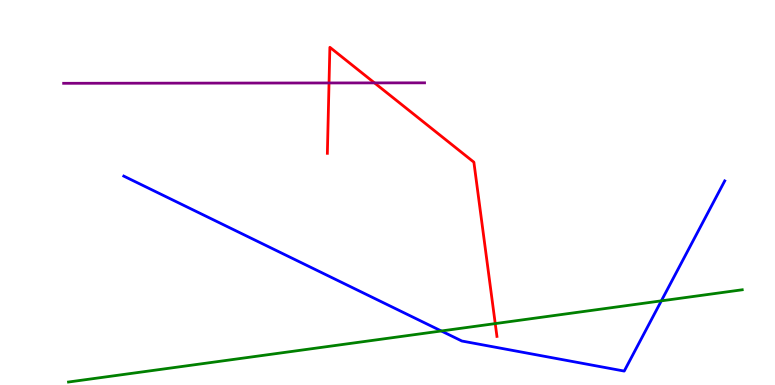[{'lines': ['blue', 'red'], 'intersections': []}, {'lines': ['green', 'red'], 'intersections': [{'x': 6.39, 'y': 1.59}]}, {'lines': ['purple', 'red'], 'intersections': [{'x': 4.25, 'y': 7.85}, {'x': 4.83, 'y': 7.85}]}, {'lines': ['blue', 'green'], 'intersections': [{'x': 5.69, 'y': 1.4}, {'x': 8.53, 'y': 2.19}]}, {'lines': ['blue', 'purple'], 'intersections': []}, {'lines': ['green', 'purple'], 'intersections': []}]